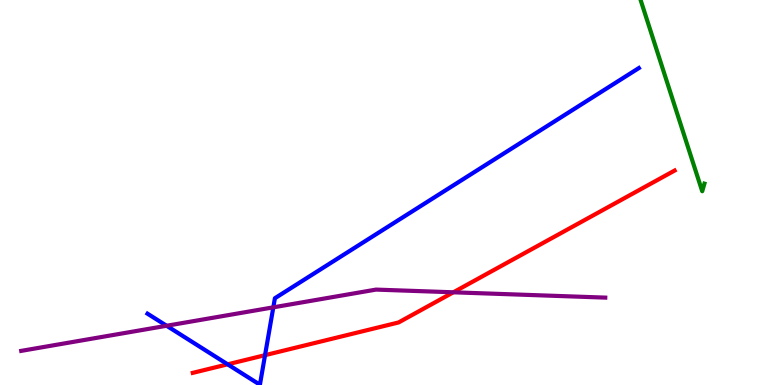[{'lines': ['blue', 'red'], 'intersections': [{'x': 2.94, 'y': 0.537}, {'x': 3.42, 'y': 0.775}]}, {'lines': ['green', 'red'], 'intersections': []}, {'lines': ['purple', 'red'], 'intersections': [{'x': 5.85, 'y': 2.41}]}, {'lines': ['blue', 'green'], 'intersections': []}, {'lines': ['blue', 'purple'], 'intersections': [{'x': 2.15, 'y': 1.54}, {'x': 3.53, 'y': 2.02}]}, {'lines': ['green', 'purple'], 'intersections': []}]